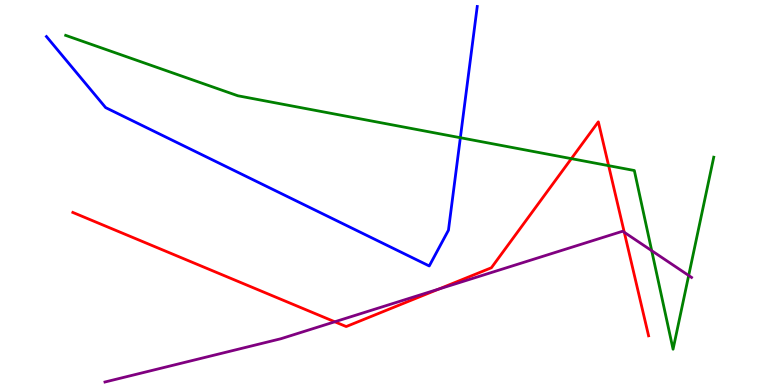[{'lines': ['blue', 'red'], 'intersections': []}, {'lines': ['green', 'red'], 'intersections': [{'x': 7.37, 'y': 5.88}, {'x': 7.85, 'y': 5.7}]}, {'lines': ['purple', 'red'], 'intersections': [{'x': 4.32, 'y': 1.64}, {'x': 5.66, 'y': 2.49}, {'x': 8.06, 'y': 3.97}]}, {'lines': ['blue', 'green'], 'intersections': [{'x': 5.94, 'y': 6.42}]}, {'lines': ['blue', 'purple'], 'intersections': []}, {'lines': ['green', 'purple'], 'intersections': [{'x': 8.41, 'y': 3.49}, {'x': 8.89, 'y': 2.84}]}]